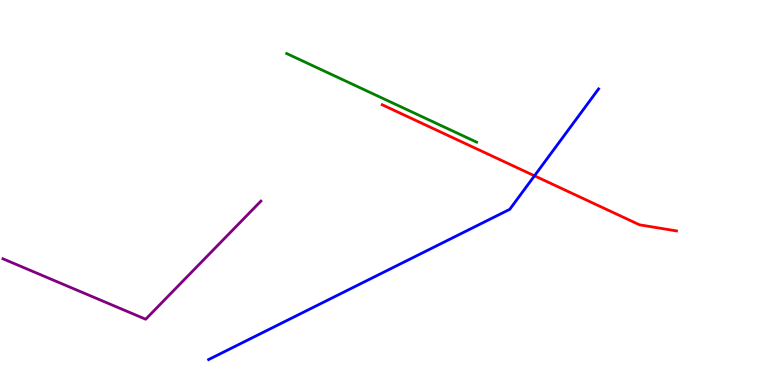[{'lines': ['blue', 'red'], 'intersections': [{'x': 6.9, 'y': 5.43}]}, {'lines': ['green', 'red'], 'intersections': []}, {'lines': ['purple', 'red'], 'intersections': []}, {'lines': ['blue', 'green'], 'intersections': []}, {'lines': ['blue', 'purple'], 'intersections': []}, {'lines': ['green', 'purple'], 'intersections': []}]